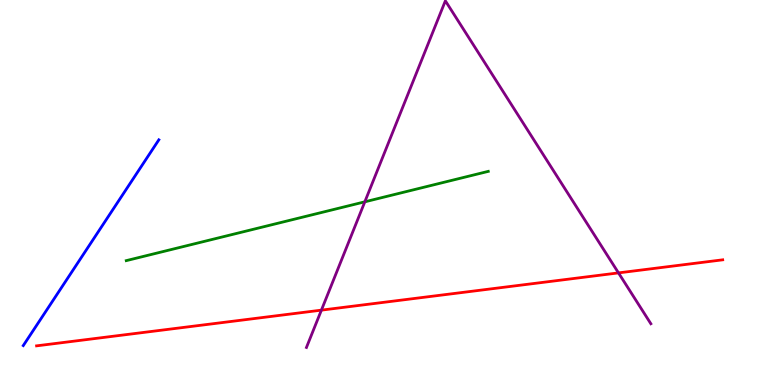[{'lines': ['blue', 'red'], 'intersections': []}, {'lines': ['green', 'red'], 'intersections': []}, {'lines': ['purple', 'red'], 'intersections': [{'x': 4.15, 'y': 1.94}, {'x': 7.98, 'y': 2.91}]}, {'lines': ['blue', 'green'], 'intersections': []}, {'lines': ['blue', 'purple'], 'intersections': []}, {'lines': ['green', 'purple'], 'intersections': [{'x': 4.71, 'y': 4.76}]}]